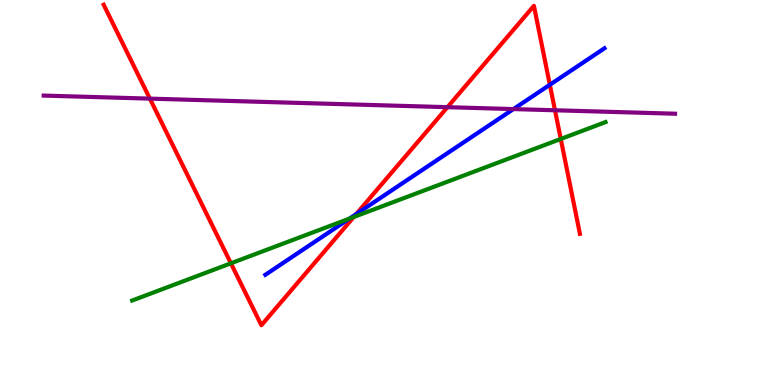[{'lines': ['blue', 'red'], 'intersections': [{'x': 4.6, 'y': 4.44}, {'x': 7.09, 'y': 7.8}]}, {'lines': ['green', 'red'], 'intersections': [{'x': 2.98, 'y': 3.16}, {'x': 4.56, 'y': 4.36}, {'x': 7.24, 'y': 6.39}]}, {'lines': ['purple', 'red'], 'intersections': [{'x': 1.93, 'y': 7.44}, {'x': 5.77, 'y': 7.22}, {'x': 7.16, 'y': 7.14}]}, {'lines': ['blue', 'green'], 'intersections': [{'x': 4.51, 'y': 4.32}]}, {'lines': ['blue', 'purple'], 'intersections': [{'x': 6.63, 'y': 7.17}]}, {'lines': ['green', 'purple'], 'intersections': []}]